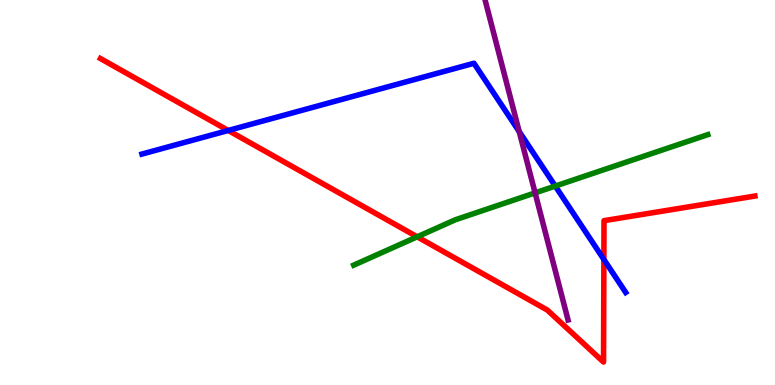[{'lines': ['blue', 'red'], 'intersections': [{'x': 2.94, 'y': 6.61}, {'x': 7.79, 'y': 3.26}]}, {'lines': ['green', 'red'], 'intersections': [{'x': 5.38, 'y': 3.85}]}, {'lines': ['purple', 'red'], 'intersections': []}, {'lines': ['blue', 'green'], 'intersections': [{'x': 7.16, 'y': 5.17}]}, {'lines': ['blue', 'purple'], 'intersections': [{'x': 6.7, 'y': 6.58}]}, {'lines': ['green', 'purple'], 'intersections': [{'x': 6.9, 'y': 4.99}]}]